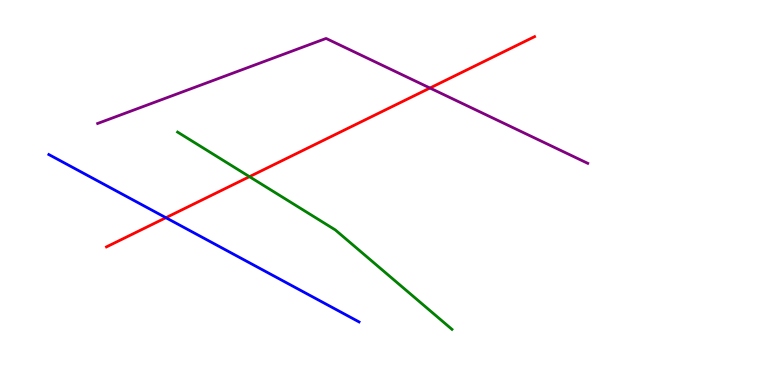[{'lines': ['blue', 'red'], 'intersections': [{'x': 2.14, 'y': 4.35}]}, {'lines': ['green', 'red'], 'intersections': [{'x': 3.22, 'y': 5.41}]}, {'lines': ['purple', 'red'], 'intersections': [{'x': 5.55, 'y': 7.71}]}, {'lines': ['blue', 'green'], 'intersections': []}, {'lines': ['blue', 'purple'], 'intersections': []}, {'lines': ['green', 'purple'], 'intersections': []}]